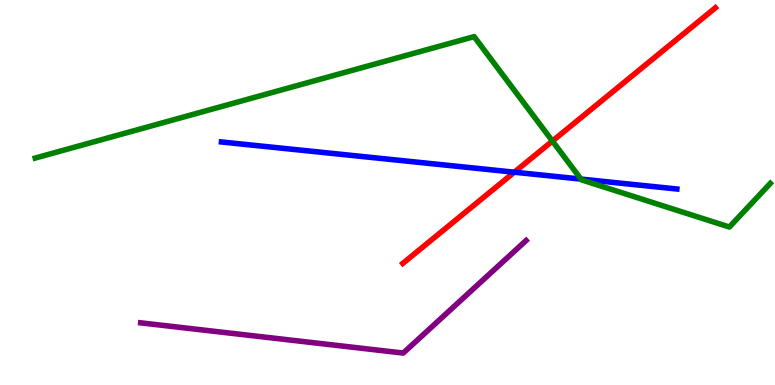[{'lines': ['blue', 'red'], 'intersections': [{'x': 6.64, 'y': 5.53}]}, {'lines': ['green', 'red'], 'intersections': [{'x': 7.13, 'y': 6.34}]}, {'lines': ['purple', 'red'], 'intersections': []}, {'lines': ['blue', 'green'], 'intersections': [{'x': 7.5, 'y': 5.35}]}, {'lines': ['blue', 'purple'], 'intersections': []}, {'lines': ['green', 'purple'], 'intersections': []}]